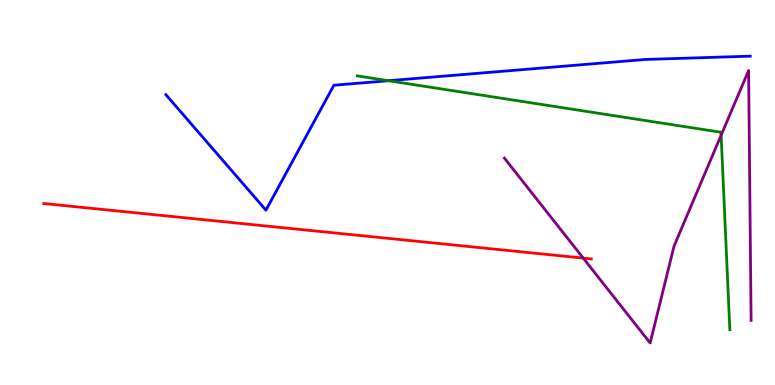[{'lines': ['blue', 'red'], 'intersections': []}, {'lines': ['green', 'red'], 'intersections': []}, {'lines': ['purple', 'red'], 'intersections': [{'x': 7.53, 'y': 3.3}]}, {'lines': ['blue', 'green'], 'intersections': [{'x': 5.01, 'y': 7.9}]}, {'lines': ['blue', 'purple'], 'intersections': []}, {'lines': ['green', 'purple'], 'intersections': [{'x': 9.3, 'y': 6.49}]}]